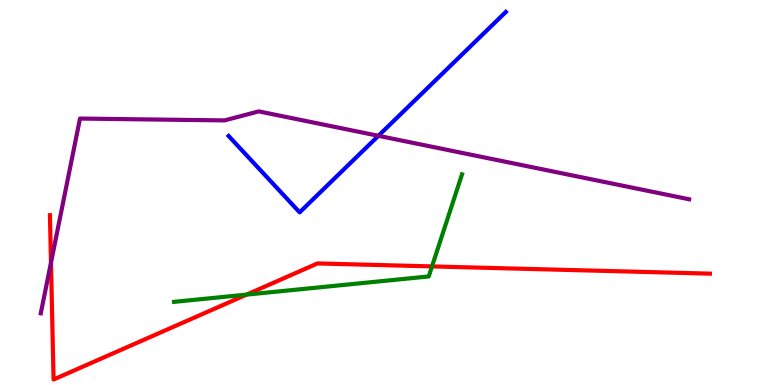[{'lines': ['blue', 'red'], 'intersections': []}, {'lines': ['green', 'red'], 'intersections': [{'x': 3.18, 'y': 2.35}, {'x': 5.57, 'y': 3.08}]}, {'lines': ['purple', 'red'], 'intersections': [{'x': 0.658, 'y': 3.18}]}, {'lines': ['blue', 'green'], 'intersections': []}, {'lines': ['blue', 'purple'], 'intersections': [{'x': 4.88, 'y': 6.47}]}, {'lines': ['green', 'purple'], 'intersections': []}]